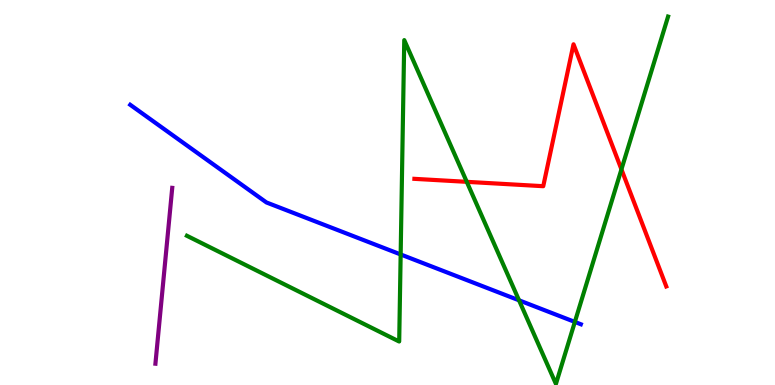[{'lines': ['blue', 'red'], 'intersections': []}, {'lines': ['green', 'red'], 'intersections': [{'x': 6.02, 'y': 5.28}, {'x': 8.02, 'y': 5.6}]}, {'lines': ['purple', 'red'], 'intersections': []}, {'lines': ['blue', 'green'], 'intersections': [{'x': 5.17, 'y': 3.39}, {'x': 6.7, 'y': 2.2}, {'x': 7.42, 'y': 1.64}]}, {'lines': ['blue', 'purple'], 'intersections': []}, {'lines': ['green', 'purple'], 'intersections': []}]